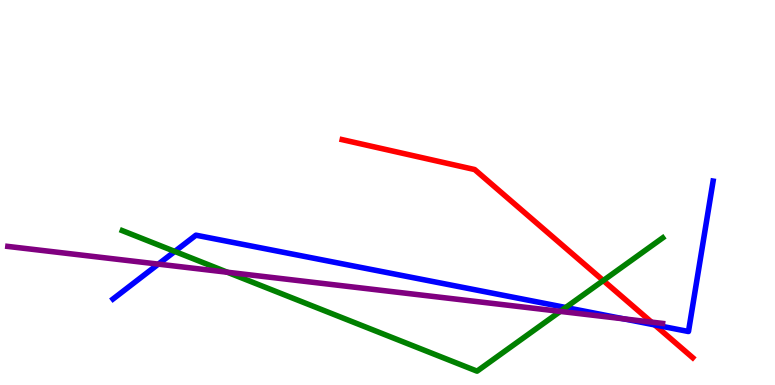[{'lines': ['blue', 'red'], 'intersections': [{'x': 8.45, 'y': 1.56}]}, {'lines': ['green', 'red'], 'intersections': [{'x': 7.78, 'y': 2.71}]}, {'lines': ['purple', 'red'], 'intersections': [{'x': 8.41, 'y': 1.63}]}, {'lines': ['blue', 'green'], 'intersections': [{'x': 2.26, 'y': 3.47}, {'x': 7.3, 'y': 2.01}]}, {'lines': ['blue', 'purple'], 'intersections': [{'x': 2.04, 'y': 3.14}, {'x': 8.05, 'y': 1.72}]}, {'lines': ['green', 'purple'], 'intersections': [{'x': 2.93, 'y': 2.93}, {'x': 7.23, 'y': 1.91}]}]